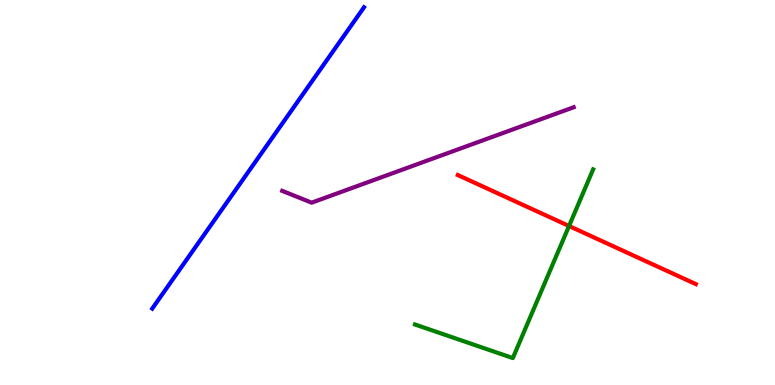[{'lines': ['blue', 'red'], 'intersections': []}, {'lines': ['green', 'red'], 'intersections': [{'x': 7.34, 'y': 4.13}]}, {'lines': ['purple', 'red'], 'intersections': []}, {'lines': ['blue', 'green'], 'intersections': []}, {'lines': ['blue', 'purple'], 'intersections': []}, {'lines': ['green', 'purple'], 'intersections': []}]